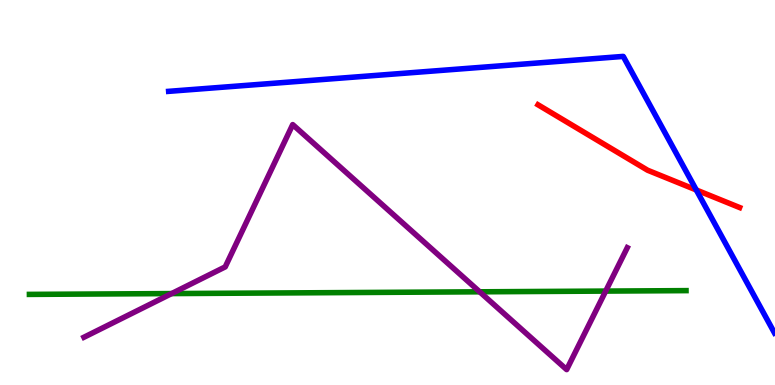[{'lines': ['blue', 'red'], 'intersections': [{'x': 8.98, 'y': 5.07}]}, {'lines': ['green', 'red'], 'intersections': []}, {'lines': ['purple', 'red'], 'intersections': []}, {'lines': ['blue', 'green'], 'intersections': []}, {'lines': ['blue', 'purple'], 'intersections': []}, {'lines': ['green', 'purple'], 'intersections': [{'x': 2.21, 'y': 2.37}, {'x': 6.19, 'y': 2.42}, {'x': 7.82, 'y': 2.44}]}]